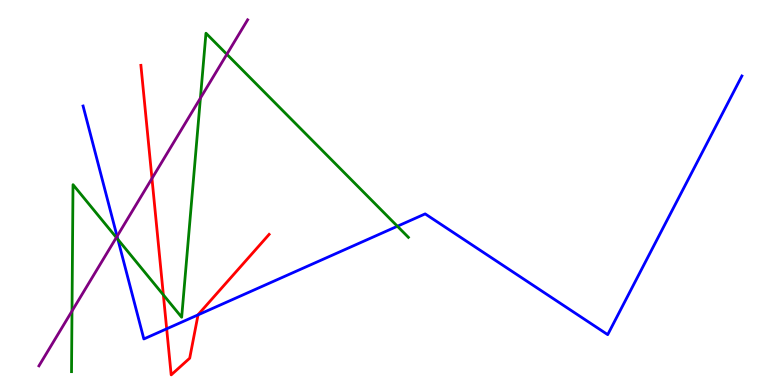[{'lines': ['blue', 'red'], 'intersections': [{'x': 2.15, 'y': 1.46}, {'x': 2.56, 'y': 1.82}]}, {'lines': ['green', 'red'], 'intersections': [{'x': 2.11, 'y': 2.34}]}, {'lines': ['purple', 'red'], 'intersections': [{'x': 1.96, 'y': 5.36}]}, {'lines': ['blue', 'green'], 'intersections': [{'x': 1.52, 'y': 3.78}, {'x': 5.13, 'y': 4.12}]}, {'lines': ['blue', 'purple'], 'intersections': [{'x': 1.51, 'y': 3.86}]}, {'lines': ['green', 'purple'], 'intersections': [{'x': 0.929, 'y': 1.92}, {'x': 1.5, 'y': 3.83}, {'x': 2.59, 'y': 7.45}, {'x': 2.93, 'y': 8.59}]}]